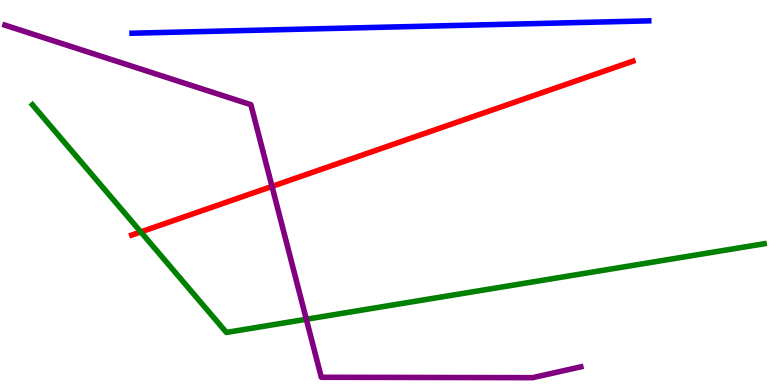[{'lines': ['blue', 'red'], 'intersections': []}, {'lines': ['green', 'red'], 'intersections': [{'x': 1.82, 'y': 3.98}]}, {'lines': ['purple', 'red'], 'intersections': [{'x': 3.51, 'y': 5.16}]}, {'lines': ['blue', 'green'], 'intersections': []}, {'lines': ['blue', 'purple'], 'intersections': []}, {'lines': ['green', 'purple'], 'intersections': [{'x': 3.95, 'y': 1.71}]}]